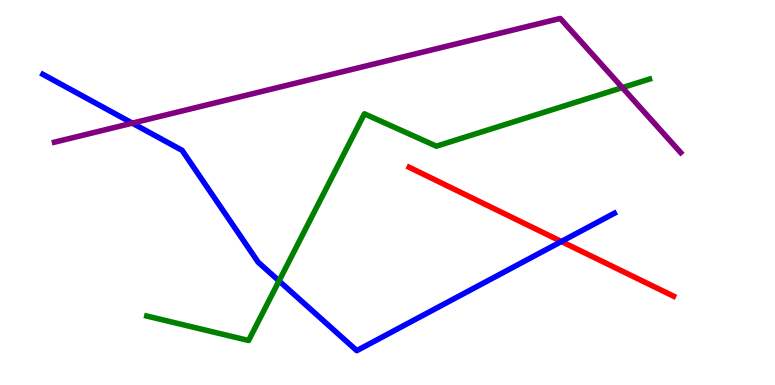[{'lines': ['blue', 'red'], 'intersections': [{'x': 7.24, 'y': 3.73}]}, {'lines': ['green', 'red'], 'intersections': []}, {'lines': ['purple', 'red'], 'intersections': []}, {'lines': ['blue', 'green'], 'intersections': [{'x': 3.6, 'y': 2.7}]}, {'lines': ['blue', 'purple'], 'intersections': [{'x': 1.71, 'y': 6.8}]}, {'lines': ['green', 'purple'], 'intersections': [{'x': 8.03, 'y': 7.72}]}]